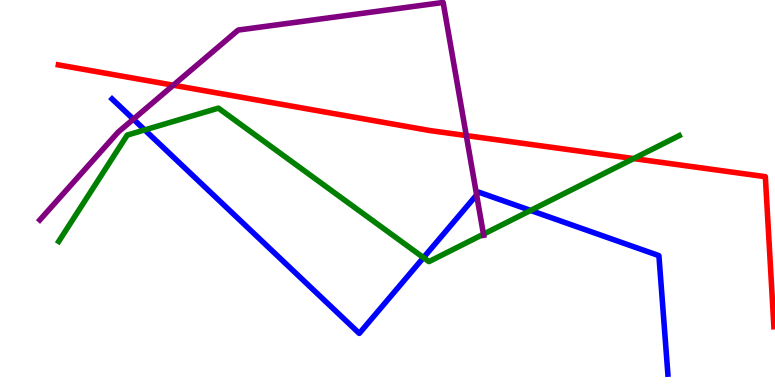[{'lines': ['blue', 'red'], 'intersections': []}, {'lines': ['green', 'red'], 'intersections': [{'x': 8.18, 'y': 5.88}]}, {'lines': ['purple', 'red'], 'intersections': [{'x': 2.24, 'y': 7.79}, {'x': 6.02, 'y': 6.48}]}, {'lines': ['blue', 'green'], 'intersections': [{'x': 1.87, 'y': 6.63}, {'x': 5.46, 'y': 3.31}, {'x': 6.85, 'y': 4.53}]}, {'lines': ['blue', 'purple'], 'intersections': [{'x': 1.72, 'y': 6.9}, {'x': 6.15, 'y': 4.94}]}, {'lines': ['green', 'purple'], 'intersections': [{'x': 6.24, 'y': 3.92}]}]